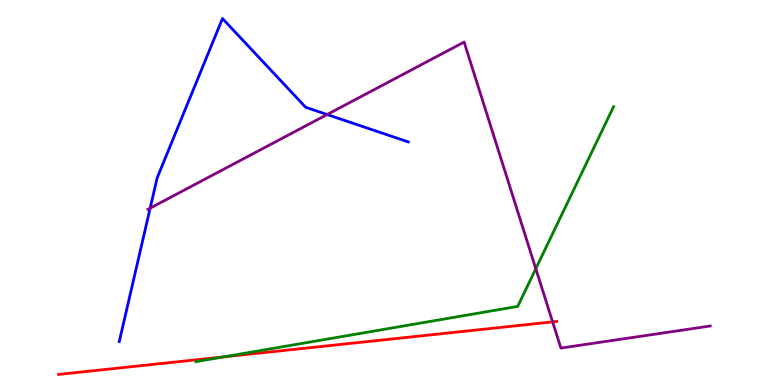[{'lines': ['blue', 'red'], 'intersections': []}, {'lines': ['green', 'red'], 'intersections': [{'x': 2.88, 'y': 0.73}]}, {'lines': ['purple', 'red'], 'intersections': [{'x': 7.13, 'y': 1.64}]}, {'lines': ['blue', 'green'], 'intersections': []}, {'lines': ['blue', 'purple'], 'intersections': [{'x': 1.94, 'y': 4.59}, {'x': 4.22, 'y': 7.03}]}, {'lines': ['green', 'purple'], 'intersections': [{'x': 6.91, 'y': 3.02}]}]